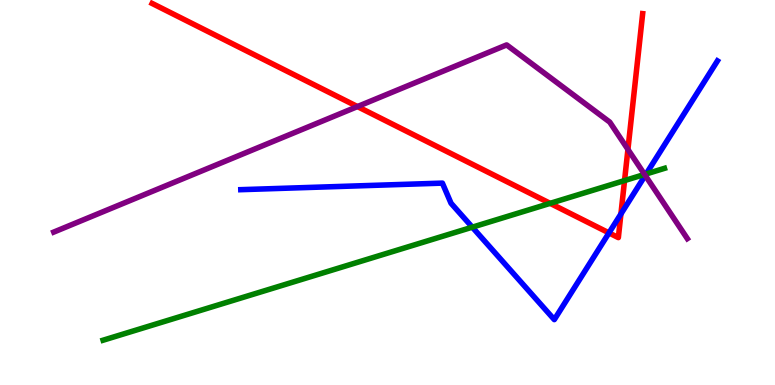[{'lines': ['blue', 'red'], 'intersections': [{'x': 7.86, 'y': 3.95}, {'x': 8.01, 'y': 4.44}]}, {'lines': ['green', 'red'], 'intersections': [{'x': 7.1, 'y': 4.72}, {'x': 8.06, 'y': 5.31}]}, {'lines': ['purple', 'red'], 'intersections': [{'x': 4.61, 'y': 7.23}, {'x': 8.1, 'y': 6.12}]}, {'lines': ['blue', 'green'], 'intersections': [{'x': 6.09, 'y': 4.1}, {'x': 8.34, 'y': 5.48}]}, {'lines': ['blue', 'purple'], 'intersections': [{'x': 8.33, 'y': 5.44}]}, {'lines': ['green', 'purple'], 'intersections': [{'x': 8.32, 'y': 5.47}]}]